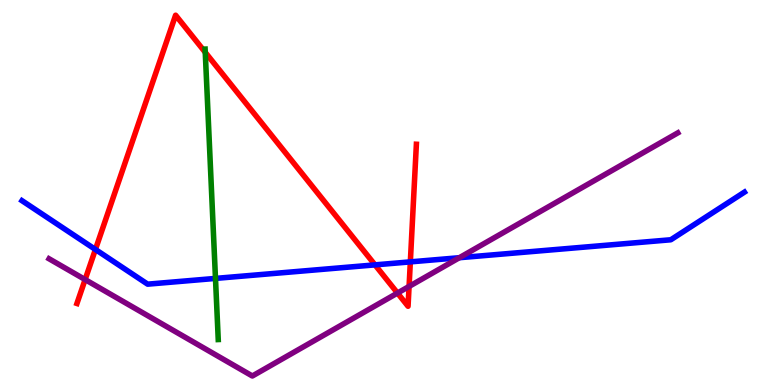[{'lines': ['blue', 'red'], 'intersections': [{'x': 1.23, 'y': 3.52}, {'x': 4.84, 'y': 3.12}, {'x': 5.29, 'y': 3.2}]}, {'lines': ['green', 'red'], 'intersections': [{'x': 2.65, 'y': 8.64}]}, {'lines': ['purple', 'red'], 'intersections': [{'x': 1.1, 'y': 2.74}, {'x': 5.13, 'y': 2.39}, {'x': 5.28, 'y': 2.56}]}, {'lines': ['blue', 'green'], 'intersections': [{'x': 2.78, 'y': 2.77}]}, {'lines': ['blue', 'purple'], 'intersections': [{'x': 5.93, 'y': 3.31}]}, {'lines': ['green', 'purple'], 'intersections': []}]